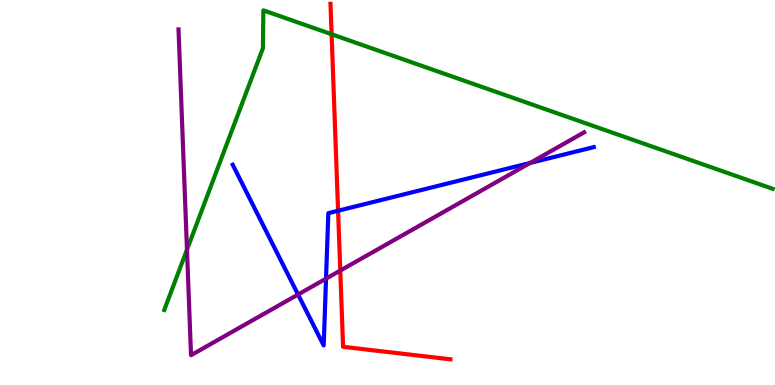[{'lines': ['blue', 'red'], 'intersections': [{'x': 4.36, 'y': 4.53}]}, {'lines': ['green', 'red'], 'intersections': [{'x': 4.28, 'y': 9.11}]}, {'lines': ['purple', 'red'], 'intersections': [{'x': 4.39, 'y': 2.97}]}, {'lines': ['blue', 'green'], 'intersections': []}, {'lines': ['blue', 'purple'], 'intersections': [{'x': 3.85, 'y': 2.35}, {'x': 4.21, 'y': 2.76}, {'x': 6.84, 'y': 5.77}]}, {'lines': ['green', 'purple'], 'intersections': [{'x': 2.41, 'y': 3.51}]}]